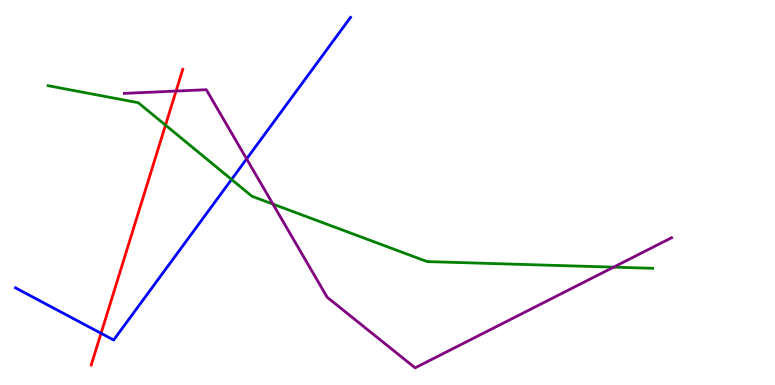[{'lines': ['blue', 'red'], 'intersections': [{'x': 1.3, 'y': 1.34}]}, {'lines': ['green', 'red'], 'intersections': [{'x': 2.14, 'y': 6.75}]}, {'lines': ['purple', 'red'], 'intersections': [{'x': 2.27, 'y': 7.63}]}, {'lines': ['blue', 'green'], 'intersections': [{'x': 2.99, 'y': 5.34}]}, {'lines': ['blue', 'purple'], 'intersections': [{'x': 3.18, 'y': 5.87}]}, {'lines': ['green', 'purple'], 'intersections': [{'x': 3.52, 'y': 4.7}, {'x': 7.92, 'y': 3.06}]}]